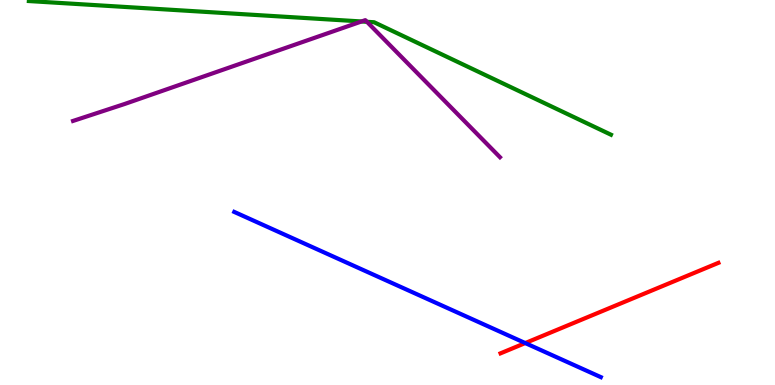[{'lines': ['blue', 'red'], 'intersections': [{'x': 6.78, 'y': 1.09}]}, {'lines': ['green', 'red'], 'intersections': []}, {'lines': ['purple', 'red'], 'intersections': []}, {'lines': ['blue', 'green'], 'intersections': []}, {'lines': ['blue', 'purple'], 'intersections': []}, {'lines': ['green', 'purple'], 'intersections': [{'x': 4.66, 'y': 9.44}, {'x': 4.73, 'y': 9.43}]}]